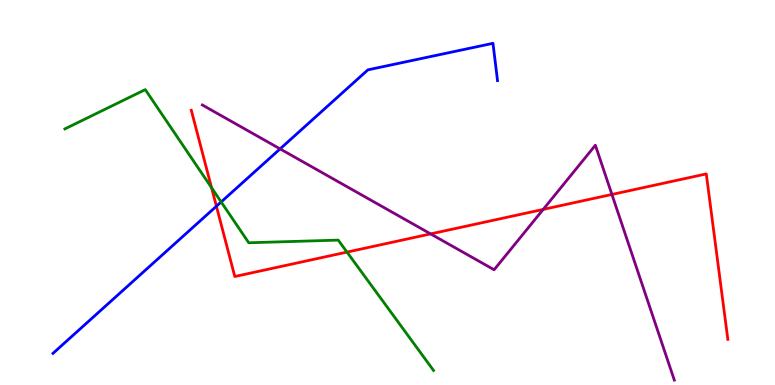[{'lines': ['blue', 'red'], 'intersections': [{'x': 2.79, 'y': 4.64}]}, {'lines': ['green', 'red'], 'intersections': [{'x': 2.73, 'y': 5.12}, {'x': 4.48, 'y': 3.45}]}, {'lines': ['purple', 'red'], 'intersections': [{'x': 5.56, 'y': 3.92}, {'x': 7.01, 'y': 4.56}, {'x': 7.9, 'y': 4.95}]}, {'lines': ['blue', 'green'], 'intersections': [{'x': 2.85, 'y': 4.75}]}, {'lines': ['blue', 'purple'], 'intersections': [{'x': 3.61, 'y': 6.13}]}, {'lines': ['green', 'purple'], 'intersections': []}]